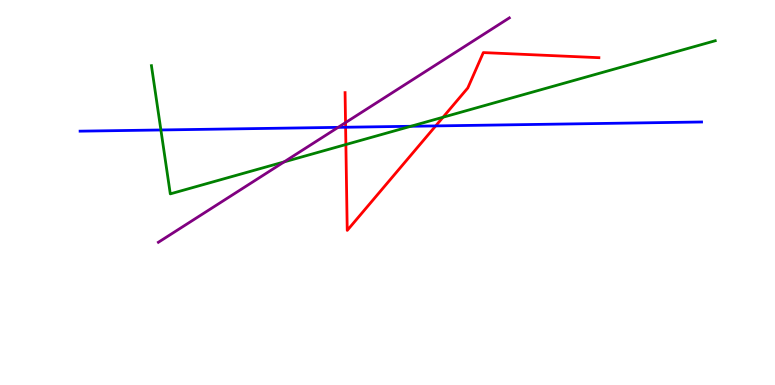[{'lines': ['blue', 'red'], 'intersections': [{'x': 4.46, 'y': 6.69}, {'x': 5.62, 'y': 6.73}]}, {'lines': ['green', 'red'], 'intersections': [{'x': 4.46, 'y': 6.25}, {'x': 5.72, 'y': 6.95}]}, {'lines': ['purple', 'red'], 'intersections': [{'x': 4.46, 'y': 6.82}]}, {'lines': ['blue', 'green'], 'intersections': [{'x': 2.08, 'y': 6.62}, {'x': 5.3, 'y': 6.72}]}, {'lines': ['blue', 'purple'], 'intersections': [{'x': 4.36, 'y': 6.69}]}, {'lines': ['green', 'purple'], 'intersections': [{'x': 3.67, 'y': 5.8}]}]